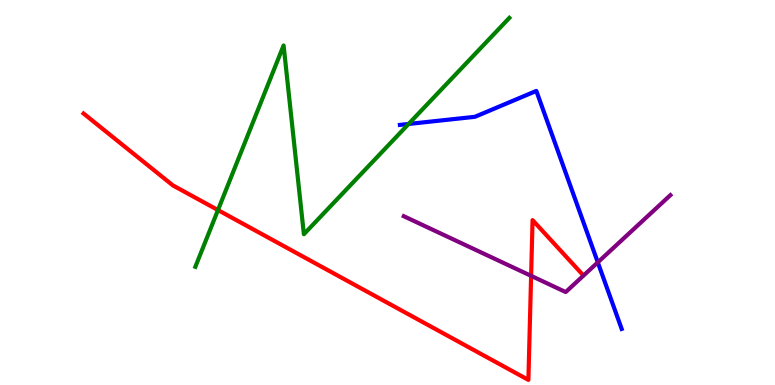[{'lines': ['blue', 'red'], 'intersections': []}, {'lines': ['green', 'red'], 'intersections': [{'x': 2.81, 'y': 4.54}]}, {'lines': ['purple', 'red'], 'intersections': [{'x': 6.85, 'y': 2.84}]}, {'lines': ['blue', 'green'], 'intersections': [{'x': 5.27, 'y': 6.78}]}, {'lines': ['blue', 'purple'], 'intersections': [{'x': 7.71, 'y': 3.19}]}, {'lines': ['green', 'purple'], 'intersections': []}]